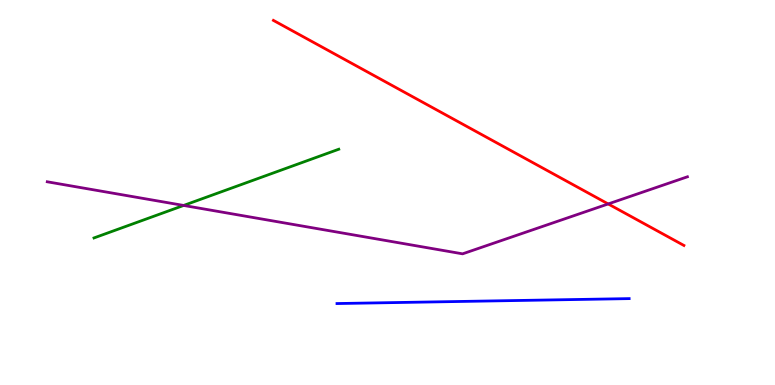[{'lines': ['blue', 'red'], 'intersections': []}, {'lines': ['green', 'red'], 'intersections': []}, {'lines': ['purple', 'red'], 'intersections': [{'x': 7.85, 'y': 4.7}]}, {'lines': ['blue', 'green'], 'intersections': []}, {'lines': ['blue', 'purple'], 'intersections': []}, {'lines': ['green', 'purple'], 'intersections': [{'x': 2.37, 'y': 4.66}]}]